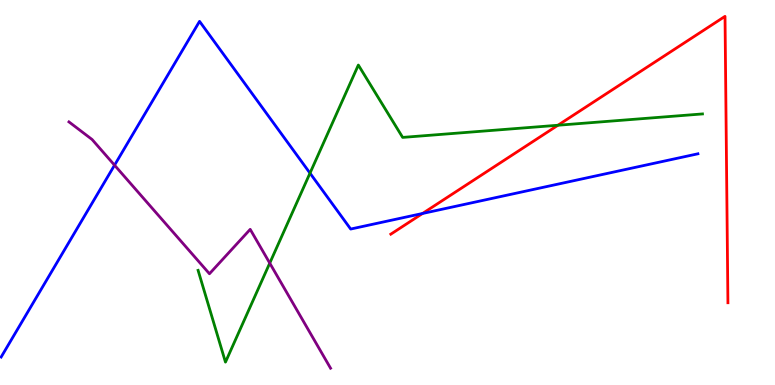[{'lines': ['blue', 'red'], 'intersections': [{'x': 5.45, 'y': 4.46}]}, {'lines': ['green', 'red'], 'intersections': [{'x': 7.2, 'y': 6.75}]}, {'lines': ['purple', 'red'], 'intersections': []}, {'lines': ['blue', 'green'], 'intersections': [{'x': 4.0, 'y': 5.5}]}, {'lines': ['blue', 'purple'], 'intersections': [{'x': 1.48, 'y': 5.71}]}, {'lines': ['green', 'purple'], 'intersections': [{'x': 3.48, 'y': 3.17}]}]